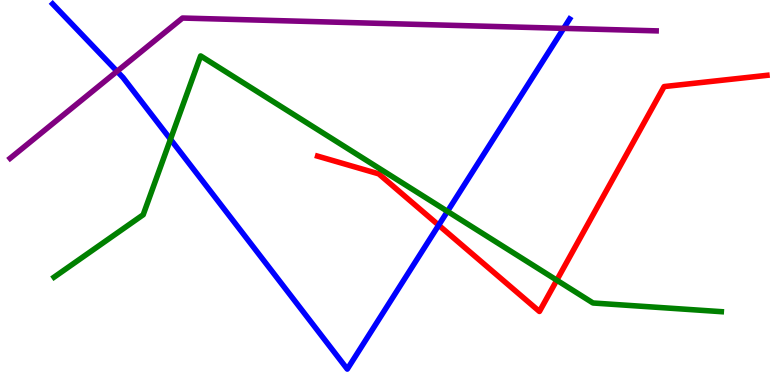[{'lines': ['blue', 'red'], 'intersections': [{'x': 5.66, 'y': 4.15}]}, {'lines': ['green', 'red'], 'intersections': [{'x': 7.18, 'y': 2.72}]}, {'lines': ['purple', 'red'], 'intersections': []}, {'lines': ['blue', 'green'], 'intersections': [{'x': 2.2, 'y': 6.38}, {'x': 5.77, 'y': 4.51}]}, {'lines': ['blue', 'purple'], 'intersections': [{'x': 1.51, 'y': 8.15}, {'x': 7.27, 'y': 9.26}]}, {'lines': ['green', 'purple'], 'intersections': []}]